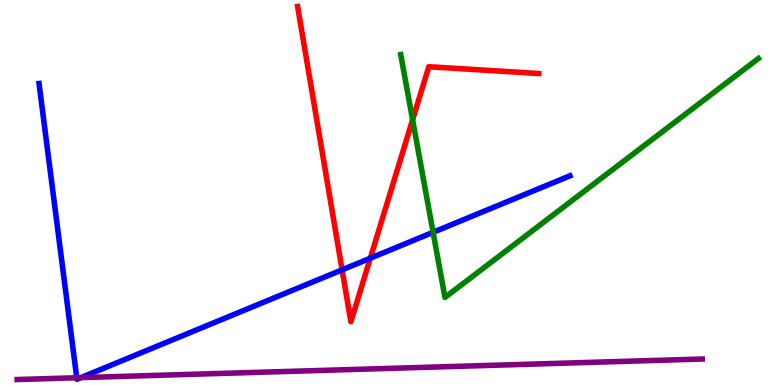[{'lines': ['blue', 'red'], 'intersections': [{'x': 4.41, 'y': 2.99}, {'x': 4.78, 'y': 3.29}]}, {'lines': ['green', 'red'], 'intersections': [{'x': 5.32, 'y': 6.89}]}, {'lines': ['purple', 'red'], 'intersections': []}, {'lines': ['blue', 'green'], 'intersections': [{'x': 5.59, 'y': 3.97}]}, {'lines': ['blue', 'purple'], 'intersections': [{'x': 0.99, 'y': 0.188}, {'x': 1.04, 'y': 0.192}]}, {'lines': ['green', 'purple'], 'intersections': []}]